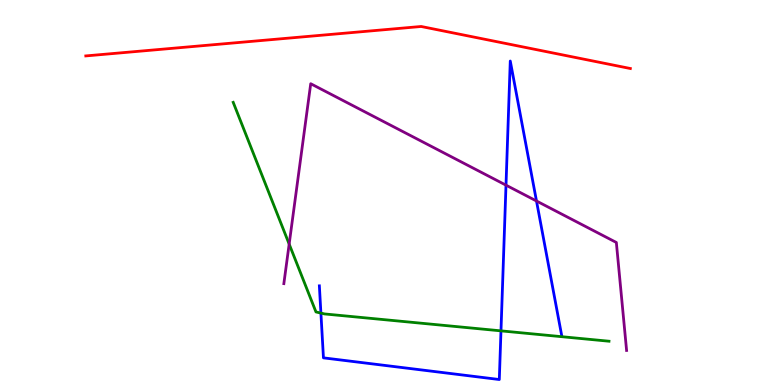[{'lines': ['blue', 'red'], 'intersections': []}, {'lines': ['green', 'red'], 'intersections': []}, {'lines': ['purple', 'red'], 'intersections': []}, {'lines': ['blue', 'green'], 'intersections': [{'x': 4.14, 'y': 1.87}, {'x': 6.46, 'y': 1.41}]}, {'lines': ['blue', 'purple'], 'intersections': [{'x': 6.53, 'y': 5.19}, {'x': 6.92, 'y': 4.78}]}, {'lines': ['green', 'purple'], 'intersections': [{'x': 3.73, 'y': 3.66}]}]